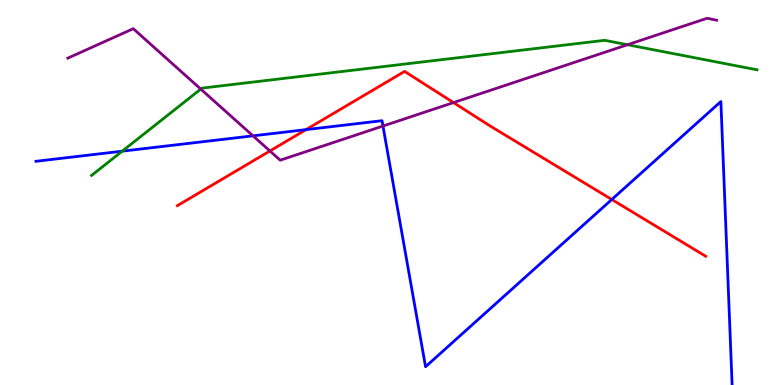[{'lines': ['blue', 'red'], 'intersections': [{'x': 3.95, 'y': 6.63}, {'x': 7.89, 'y': 4.82}]}, {'lines': ['green', 'red'], 'intersections': []}, {'lines': ['purple', 'red'], 'intersections': [{'x': 3.48, 'y': 6.08}, {'x': 5.85, 'y': 7.34}]}, {'lines': ['blue', 'green'], 'intersections': [{'x': 1.58, 'y': 6.07}]}, {'lines': ['blue', 'purple'], 'intersections': [{'x': 3.26, 'y': 6.47}, {'x': 4.94, 'y': 6.73}]}, {'lines': ['green', 'purple'], 'intersections': [{'x': 2.59, 'y': 7.69}, {'x': 8.1, 'y': 8.84}]}]